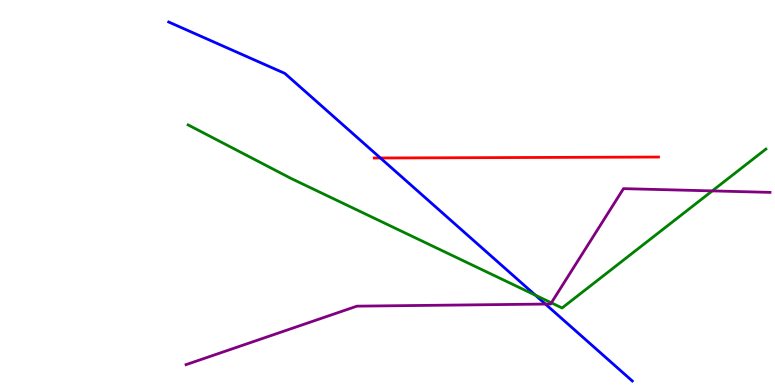[{'lines': ['blue', 'red'], 'intersections': [{'x': 4.91, 'y': 5.9}]}, {'lines': ['green', 'red'], 'intersections': []}, {'lines': ['purple', 'red'], 'intersections': []}, {'lines': ['blue', 'green'], 'intersections': [{'x': 6.91, 'y': 2.33}]}, {'lines': ['blue', 'purple'], 'intersections': [{'x': 7.04, 'y': 2.1}]}, {'lines': ['green', 'purple'], 'intersections': [{'x': 7.11, 'y': 2.13}, {'x': 9.19, 'y': 5.04}]}]